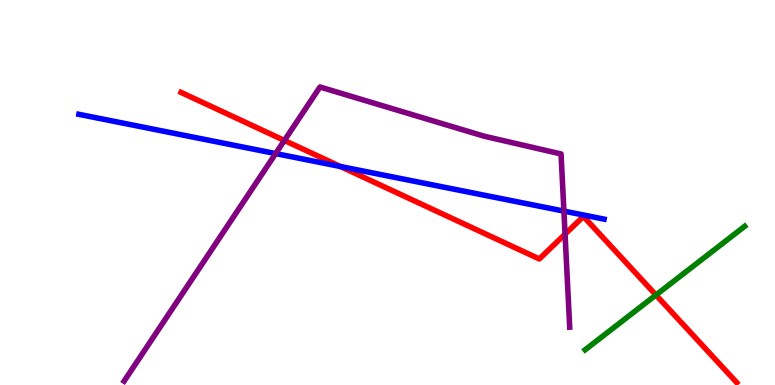[{'lines': ['blue', 'red'], 'intersections': [{'x': 4.39, 'y': 5.67}]}, {'lines': ['green', 'red'], 'intersections': [{'x': 8.46, 'y': 2.34}]}, {'lines': ['purple', 'red'], 'intersections': [{'x': 3.67, 'y': 6.35}, {'x': 7.29, 'y': 3.92}]}, {'lines': ['blue', 'green'], 'intersections': []}, {'lines': ['blue', 'purple'], 'intersections': [{'x': 3.56, 'y': 6.01}, {'x': 7.28, 'y': 4.52}]}, {'lines': ['green', 'purple'], 'intersections': []}]